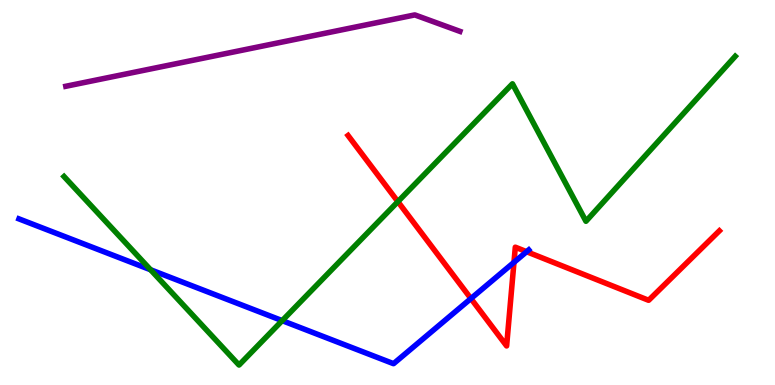[{'lines': ['blue', 'red'], 'intersections': [{'x': 6.08, 'y': 2.25}, {'x': 6.63, 'y': 3.19}, {'x': 6.8, 'y': 3.46}]}, {'lines': ['green', 'red'], 'intersections': [{'x': 5.13, 'y': 4.76}]}, {'lines': ['purple', 'red'], 'intersections': []}, {'lines': ['blue', 'green'], 'intersections': [{'x': 1.94, 'y': 2.99}, {'x': 3.64, 'y': 1.67}]}, {'lines': ['blue', 'purple'], 'intersections': []}, {'lines': ['green', 'purple'], 'intersections': []}]